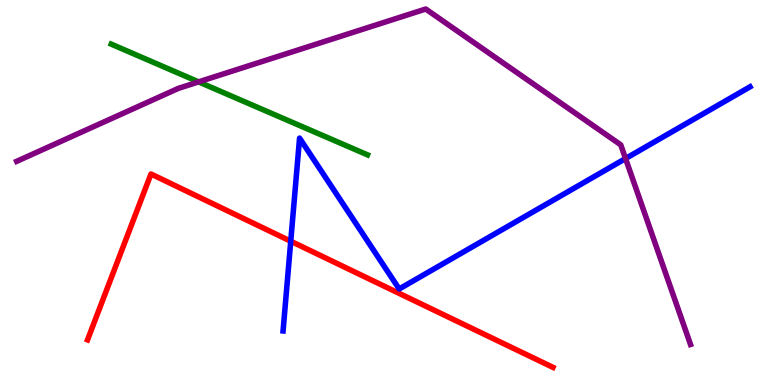[{'lines': ['blue', 'red'], 'intersections': [{'x': 3.75, 'y': 3.73}]}, {'lines': ['green', 'red'], 'intersections': []}, {'lines': ['purple', 'red'], 'intersections': []}, {'lines': ['blue', 'green'], 'intersections': []}, {'lines': ['blue', 'purple'], 'intersections': [{'x': 8.07, 'y': 5.88}]}, {'lines': ['green', 'purple'], 'intersections': [{'x': 2.56, 'y': 7.87}]}]